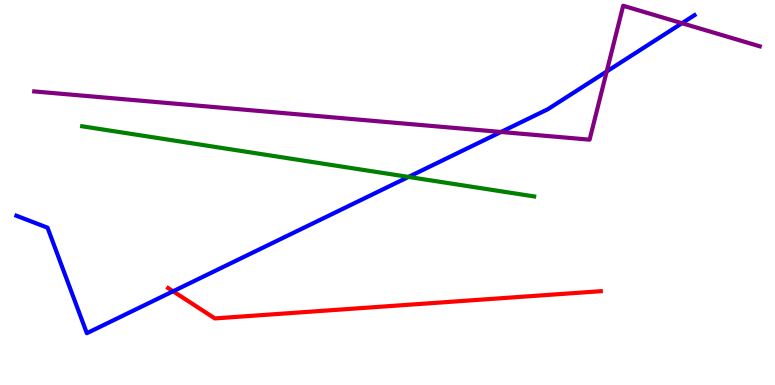[{'lines': ['blue', 'red'], 'intersections': [{'x': 2.23, 'y': 2.43}]}, {'lines': ['green', 'red'], 'intersections': []}, {'lines': ['purple', 'red'], 'intersections': []}, {'lines': ['blue', 'green'], 'intersections': [{'x': 5.27, 'y': 5.4}]}, {'lines': ['blue', 'purple'], 'intersections': [{'x': 6.46, 'y': 6.57}, {'x': 7.83, 'y': 8.14}, {'x': 8.8, 'y': 9.4}]}, {'lines': ['green', 'purple'], 'intersections': []}]